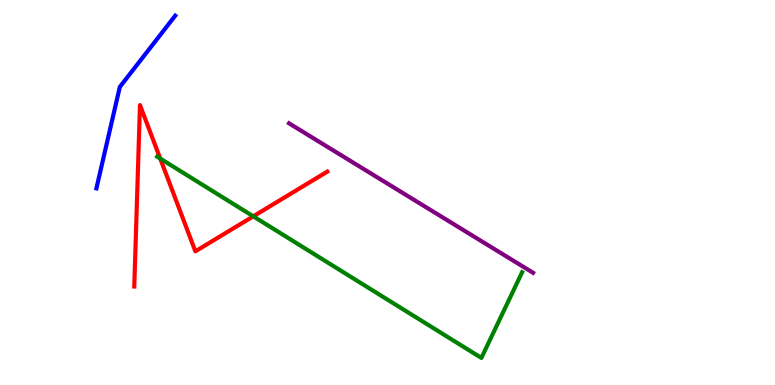[{'lines': ['blue', 'red'], 'intersections': []}, {'lines': ['green', 'red'], 'intersections': [{'x': 2.07, 'y': 5.88}, {'x': 3.27, 'y': 4.38}]}, {'lines': ['purple', 'red'], 'intersections': []}, {'lines': ['blue', 'green'], 'intersections': []}, {'lines': ['blue', 'purple'], 'intersections': []}, {'lines': ['green', 'purple'], 'intersections': []}]